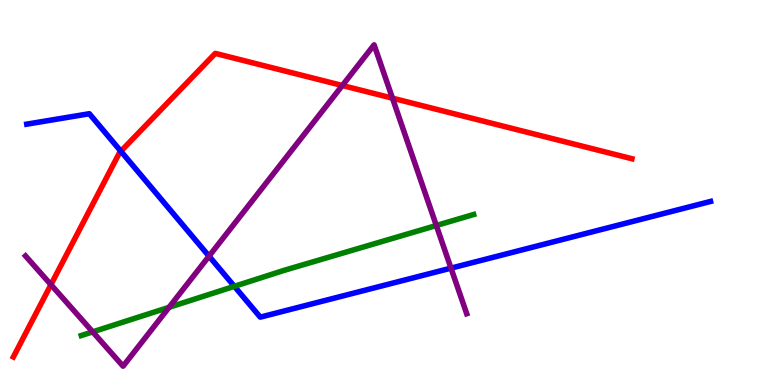[{'lines': ['blue', 'red'], 'intersections': [{'x': 1.56, 'y': 6.07}]}, {'lines': ['green', 'red'], 'intersections': []}, {'lines': ['purple', 'red'], 'intersections': [{'x': 0.657, 'y': 2.61}, {'x': 4.42, 'y': 7.78}, {'x': 5.06, 'y': 7.45}]}, {'lines': ['blue', 'green'], 'intersections': [{'x': 3.02, 'y': 2.56}]}, {'lines': ['blue', 'purple'], 'intersections': [{'x': 2.7, 'y': 3.35}, {'x': 5.82, 'y': 3.04}]}, {'lines': ['green', 'purple'], 'intersections': [{'x': 1.2, 'y': 1.38}, {'x': 2.18, 'y': 2.02}, {'x': 5.63, 'y': 4.14}]}]